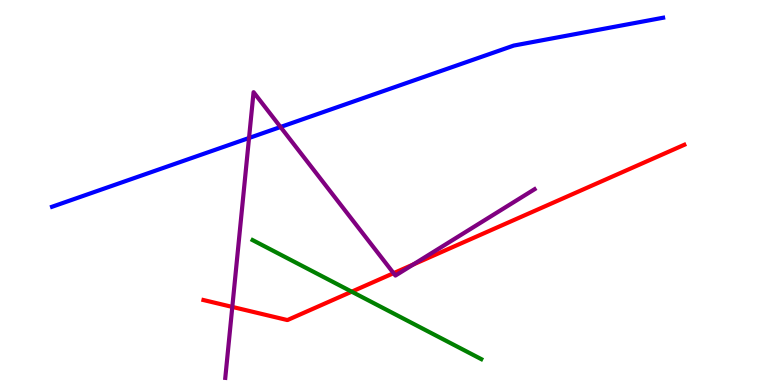[{'lines': ['blue', 'red'], 'intersections': []}, {'lines': ['green', 'red'], 'intersections': [{'x': 4.54, 'y': 2.42}]}, {'lines': ['purple', 'red'], 'intersections': [{'x': 3.0, 'y': 2.03}, {'x': 5.08, 'y': 2.9}, {'x': 5.33, 'y': 3.13}]}, {'lines': ['blue', 'green'], 'intersections': []}, {'lines': ['blue', 'purple'], 'intersections': [{'x': 3.21, 'y': 6.42}, {'x': 3.62, 'y': 6.7}]}, {'lines': ['green', 'purple'], 'intersections': []}]